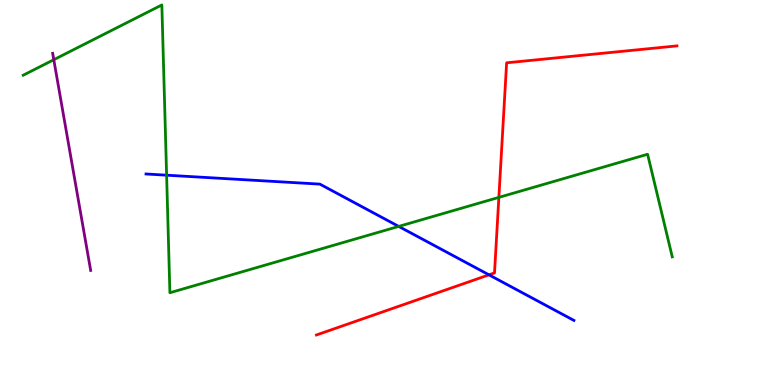[{'lines': ['blue', 'red'], 'intersections': [{'x': 6.31, 'y': 2.86}]}, {'lines': ['green', 'red'], 'intersections': [{'x': 6.44, 'y': 4.87}]}, {'lines': ['purple', 'red'], 'intersections': []}, {'lines': ['blue', 'green'], 'intersections': [{'x': 2.15, 'y': 5.45}, {'x': 5.14, 'y': 4.12}]}, {'lines': ['blue', 'purple'], 'intersections': []}, {'lines': ['green', 'purple'], 'intersections': [{'x': 0.694, 'y': 8.45}]}]